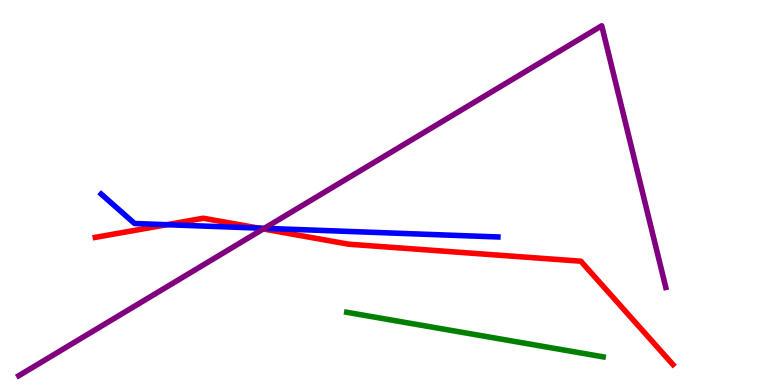[{'lines': ['blue', 'red'], 'intersections': [{'x': 2.15, 'y': 4.16}, {'x': 3.33, 'y': 4.08}]}, {'lines': ['green', 'red'], 'intersections': []}, {'lines': ['purple', 'red'], 'intersections': [{'x': 3.4, 'y': 4.05}]}, {'lines': ['blue', 'green'], 'intersections': []}, {'lines': ['blue', 'purple'], 'intersections': [{'x': 3.41, 'y': 4.07}]}, {'lines': ['green', 'purple'], 'intersections': []}]